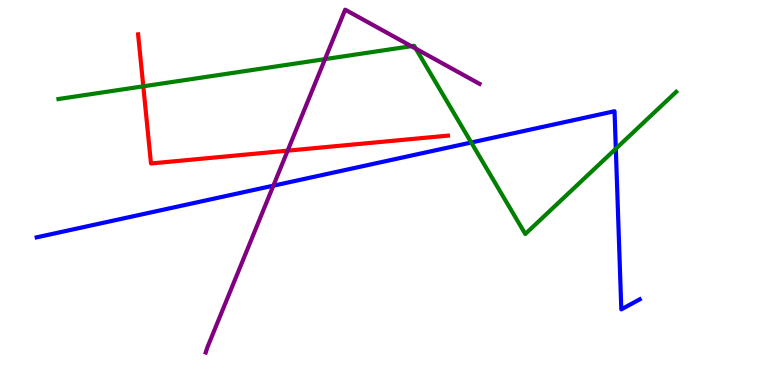[{'lines': ['blue', 'red'], 'intersections': []}, {'lines': ['green', 'red'], 'intersections': [{'x': 1.85, 'y': 7.76}]}, {'lines': ['purple', 'red'], 'intersections': [{'x': 3.71, 'y': 6.09}]}, {'lines': ['blue', 'green'], 'intersections': [{'x': 6.08, 'y': 6.3}, {'x': 7.95, 'y': 6.14}]}, {'lines': ['blue', 'purple'], 'intersections': [{'x': 3.53, 'y': 5.18}]}, {'lines': ['green', 'purple'], 'intersections': [{'x': 4.19, 'y': 8.46}, {'x': 5.31, 'y': 8.8}, {'x': 5.37, 'y': 8.74}]}]